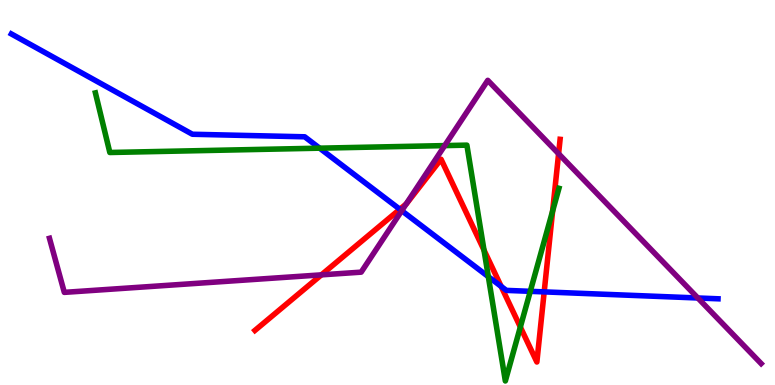[{'lines': ['blue', 'red'], 'intersections': [{'x': 5.16, 'y': 4.56}, {'x': 6.47, 'y': 2.56}, {'x': 7.02, 'y': 2.42}]}, {'lines': ['green', 'red'], 'intersections': [{'x': 6.25, 'y': 3.5}, {'x': 6.71, 'y': 1.51}, {'x': 7.13, 'y': 4.52}]}, {'lines': ['purple', 'red'], 'intersections': [{'x': 4.15, 'y': 2.86}, {'x': 5.24, 'y': 4.7}, {'x': 7.21, 'y': 6.01}]}, {'lines': ['blue', 'green'], 'intersections': [{'x': 4.12, 'y': 6.15}, {'x': 6.3, 'y': 2.81}, {'x': 6.84, 'y': 2.43}]}, {'lines': ['blue', 'purple'], 'intersections': [{'x': 5.18, 'y': 4.53}, {'x': 9.0, 'y': 2.26}]}, {'lines': ['green', 'purple'], 'intersections': [{'x': 5.74, 'y': 6.22}]}]